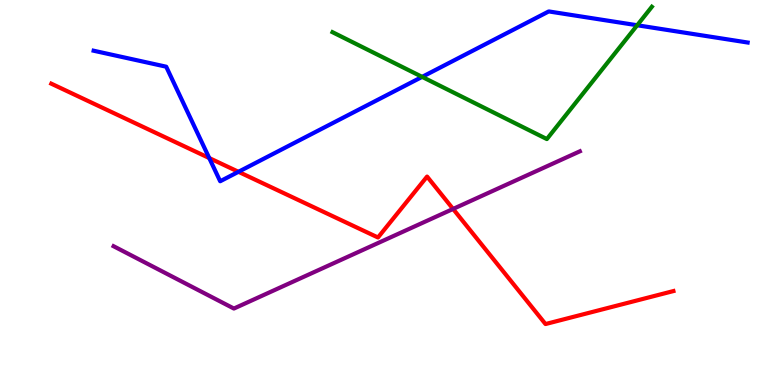[{'lines': ['blue', 'red'], 'intersections': [{'x': 2.7, 'y': 5.89}, {'x': 3.08, 'y': 5.54}]}, {'lines': ['green', 'red'], 'intersections': []}, {'lines': ['purple', 'red'], 'intersections': [{'x': 5.85, 'y': 4.57}]}, {'lines': ['blue', 'green'], 'intersections': [{'x': 5.45, 'y': 8.0}, {'x': 8.22, 'y': 9.34}]}, {'lines': ['blue', 'purple'], 'intersections': []}, {'lines': ['green', 'purple'], 'intersections': []}]